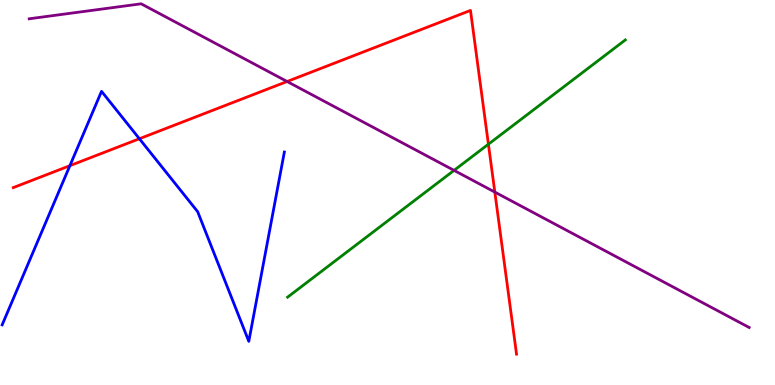[{'lines': ['blue', 'red'], 'intersections': [{'x': 0.902, 'y': 5.7}, {'x': 1.8, 'y': 6.4}]}, {'lines': ['green', 'red'], 'intersections': [{'x': 6.3, 'y': 6.25}]}, {'lines': ['purple', 'red'], 'intersections': [{'x': 3.7, 'y': 7.88}, {'x': 6.38, 'y': 5.01}]}, {'lines': ['blue', 'green'], 'intersections': []}, {'lines': ['blue', 'purple'], 'intersections': []}, {'lines': ['green', 'purple'], 'intersections': [{'x': 5.86, 'y': 5.57}]}]